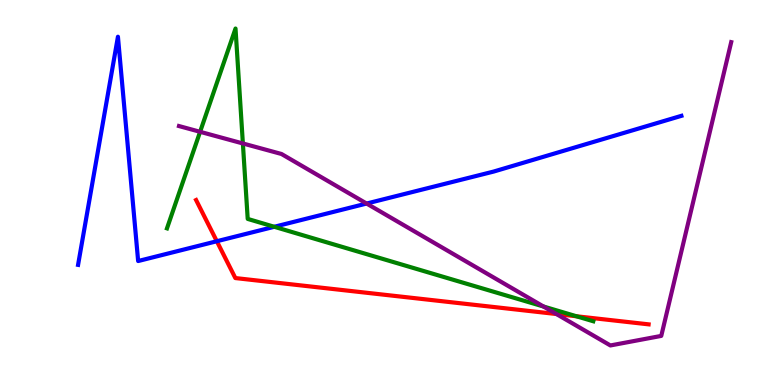[{'lines': ['blue', 'red'], 'intersections': [{'x': 2.8, 'y': 3.73}]}, {'lines': ['green', 'red'], 'intersections': [{'x': 7.44, 'y': 1.79}]}, {'lines': ['purple', 'red'], 'intersections': [{'x': 7.18, 'y': 1.84}]}, {'lines': ['blue', 'green'], 'intersections': [{'x': 3.54, 'y': 4.11}]}, {'lines': ['blue', 'purple'], 'intersections': [{'x': 4.73, 'y': 4.71}]}, {'lines': ['green', 'purple'], 'intersections': [{'x': 2.58, 'y': 6.58}, {'x': 3.13, 'y': 6.27}, {'x': 7.01, 'y': 2.04}]}]